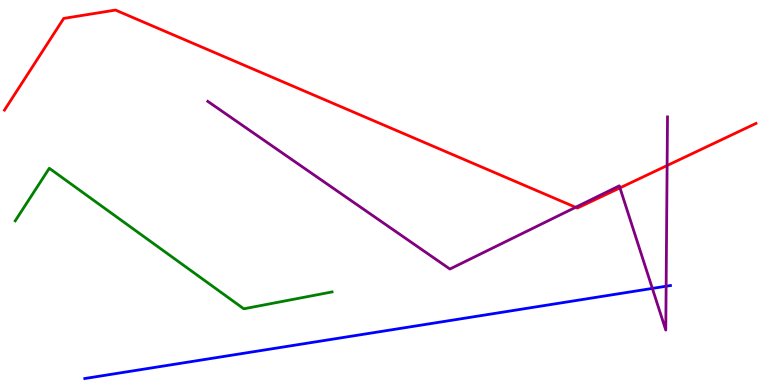[{'lines': ['blue', 'red'], 'intersections': []}, {'lines': ['green', 'red'], 'intersections': []}, {'lines': ['purple', 'red'], 'intersections': [{'x': 7.43, 'y': 4.62}, {'x': 8.0, 'y': 5.12}, {'x': 8.61, 'y': 5.7}]}, {'lines': ['blue', 'green'], 'intersections': []}, {'lines': ['blue', 'purple'], 'intersections': [{'x': 8.42, 'y': 2.51}, {'x': 8.6, 'y': 2.57}]}, {'lines': ['green', 'purple'], 'intersections': []}]